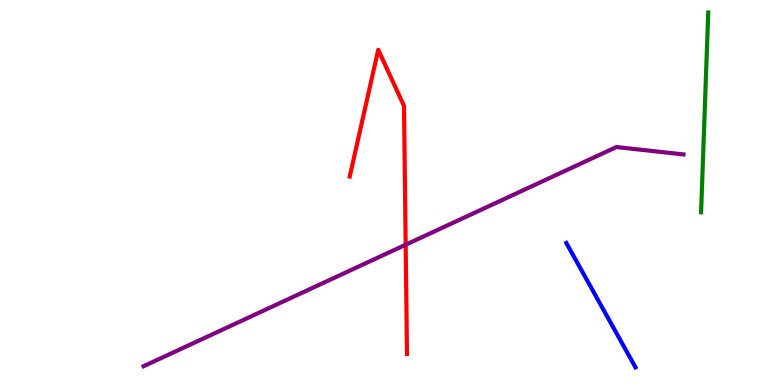[{'lines': ['blue', 'red'], 'intersections': []}, {'lines': ['green', 'red'], 'intersections': []}, {'lines': ['purple', 'red'], 'intersections': [{'x': 5.23, 'y': 3.64}]}, {'lines': ['blue', 'green'], 'intersections': []}, {'lines': ['blue', 'purple'], 'intersections': []}, {'lines': ['green', 'purple'], 'intersections': []}]